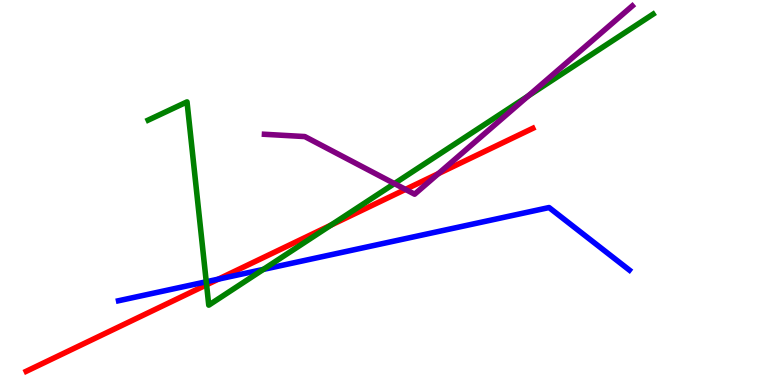[{'lines': ['blue', 'red'], 'intersections': [{'x': 2.82, 'y': 2.75}]}, {'lines': ['green', 'red'], 'intersections': [{'x': 2.67, 'y': 2.6}, {'x': 4.27, 'y': 4.15}]}, {'lines': ['purple', 'red'], 'intersections': [{'x': 5.23, 'y': 5.08}, {'x': 5.66, 'y': 5.49}]}, {'lines': ['blue', 'green'], 'intersections': [{'x': 2.66, 'y': 2.68}, {'x': 3.4, 'y': 3.0}]}, {'lines': ['blue', 'purple'], 'intersections': []}, {'lines': ['green', 'purple'], 'intersections': [{'x': 5.09, 'y': 5.23}, {'x': 6.82, 'y': 7.51}]}]